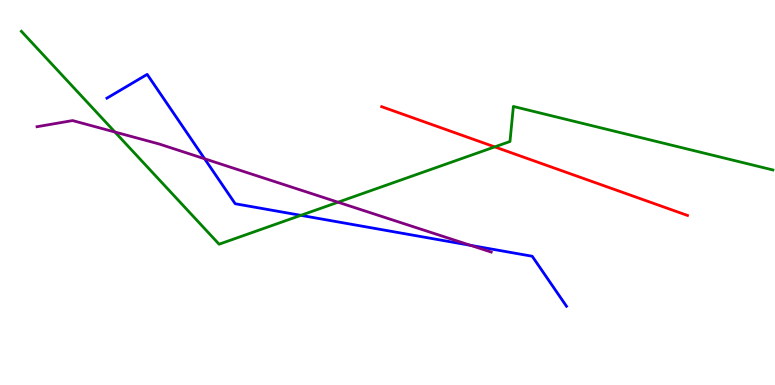[{'lines': ['blue', 'red'], 'intersections': []}, {'lines': ['green', 'red'], 'intersections': [{'x': 6.38, 'y': 6.18}]}, {'lines': ['purple', 'red'], 'intersections': []}, {'lines': ['blue', 'green'], 'intersections': [{'x': 3.88, 'y': 4.41}]}, {'lines': ['blue', 'purple'], 'intersections': [{'x': 2.64, 'y': 5.88}, {'x': 6.07, 'y': 3.63}]}, {'lines': ['green', 'purple'], 'intersections': [{'x': 1.48, 'y': 6.57}, {'x': 4.36, 'y': 4.75}]}]